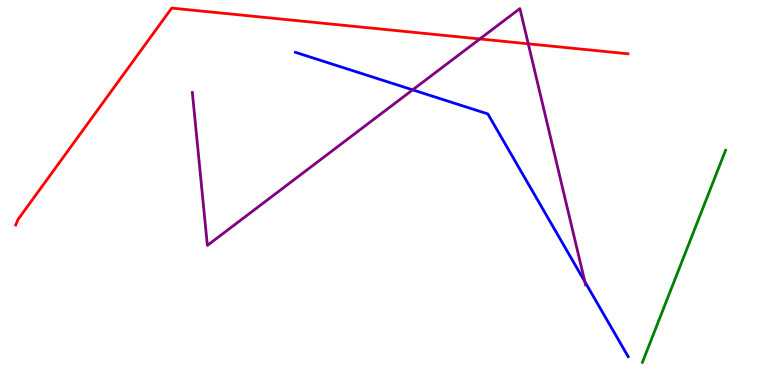[{'lines': ['blue', 'red'], 'intersections': []}, {'lines': ['green', 'red'], 'intersections': []}, {'lines': ['purple', 'red'], 'intersections': [{'x': 6.19, 'y': 8.99}, {'x': 6.82, 'y': 8.86}]}, {'lines': ['blue', 'green'], 'intersections': []}, {'lines': ['blue', 'purple'], 'intersections': [{'x': 5.32, 'y': 7.67}, {'x': 7.55, 'y': 2.68}]}, {'lines': ['green', 'purple'], 'intersections': []}]